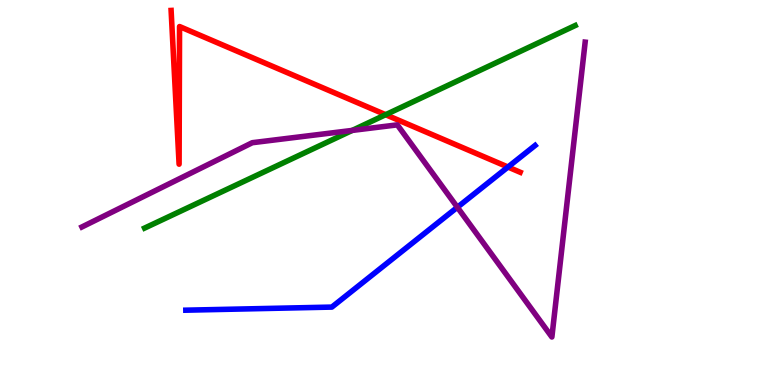[{'lines': ['blue', 'red'], 'intersections': [{'x': 6.55, 'y': 5.66}]}, {'lines': ['green', 'red'], 'intersections': [{'x': 4.98, 'y': 7.02}]}, {'lines': ['purple', 'red'], 'intersections': []}, {'lines': ['blue', 'green'], 'intersections': []}, {'lines': ['blue', 'purple'], 'intersections': [{'x': 5.9, 'y': 4.62}]}, {'lines': ['green', 'purple'], 'intersections': [{'x': 4.54, 'y': 6.61}]}]